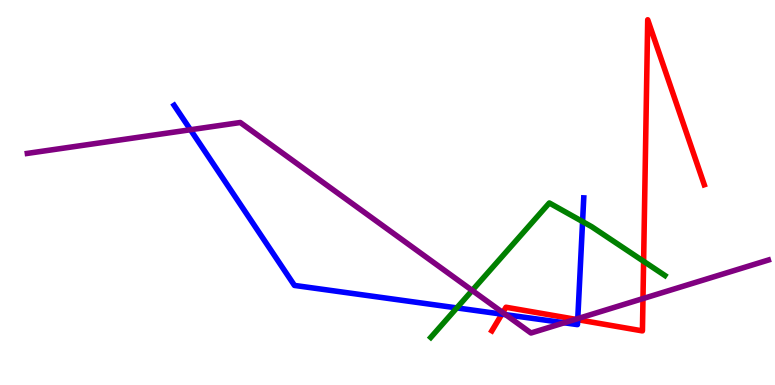[{'lines': ['blue', 'red'], 'intersections': [{'x': 6.48, 'y': 1.84}, {'x': 7.45, 'y': 1.7}]}, {'lines': ['green', 'red'], 'intersections': [{'x': 8.3, 'y': 3.21}]}, {'lines': ['purple', 'red'], 'intersections': [{'x': 6.49, 'y': 1.88}, {'x': 7.43, 'y': 1.71}, {'x': 8.3, 'y': 2.24}]}, {'lines': ['blue', 'green'], 'intersections': [{'x': 5.89, 'y': 2.0}, {'x': 7.52, 'y': 4.24}]}, {'lines': ['blue', 'purple'], 'intersections': [{'x': 2.46, 'y': 6.63}, {'x': 6.52, 'y': 1.83}, {'x': 7.28, 'y': 1.62}, {'x': 7.46, 'y': 1.72}]}, {'lines': ['green', 'purple'], 'intersections': [{'x': 6.09, 'y': 2.46}]}]